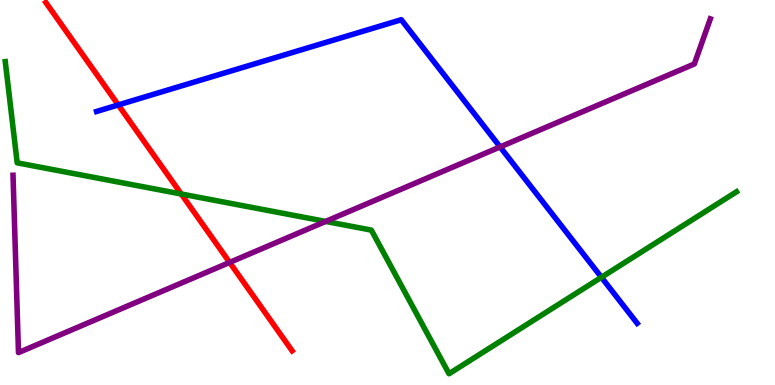[{'lines': ['blue', 'red'], 'intersections': [{'x': 1.53, 'y': 7.27}]}, {'lines': ['green', 'red'], 'intersections': [{'x': 2.34, 'y': 4.96}]}, {'lines': ['purple', 'red'], 'intersections': [{'x': 2.96, 'y': 3.18}]}, {'lines': ['blue', 'green'], 'intersections': [{'x': 7.76, 'y': 2.8}]}, {'lines': ['blue', 'purple'], 'intersections': [{'x': 6.45, 'y': 6.18}]}, {'lines': ['green', 'purple'], 'intersections': [{'x': 4.2, 'y': 4.25}]}]